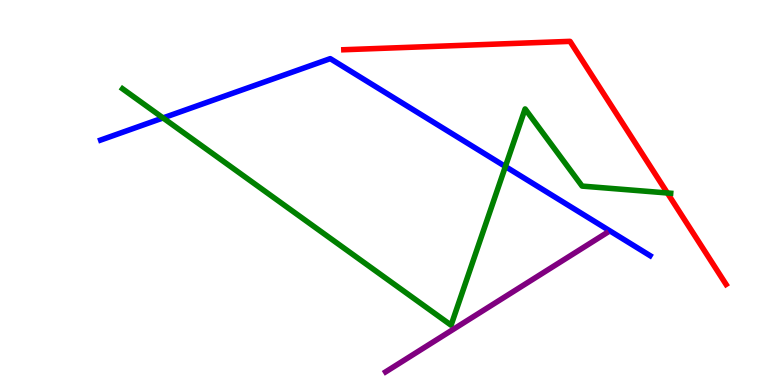[{'lines': ['blue', 'red'], 'intersections': []}, {'lines': ['green', 'red'], 'intersections': [{'x': 8.61, 'y': 4.99}]}, {'lines': ['purple', 'red'], 'intersections': []}, {'lines': ['blue', 'green'], 'intersections': [{'x': 2.1, 'y': 6.94}, {'x': 6.52, 'y': 5.67}]}, {'lines': ['blue', 'purple'], 'intersections': []}, {'lines': ['green', 'purple'], 'intersections': []}]